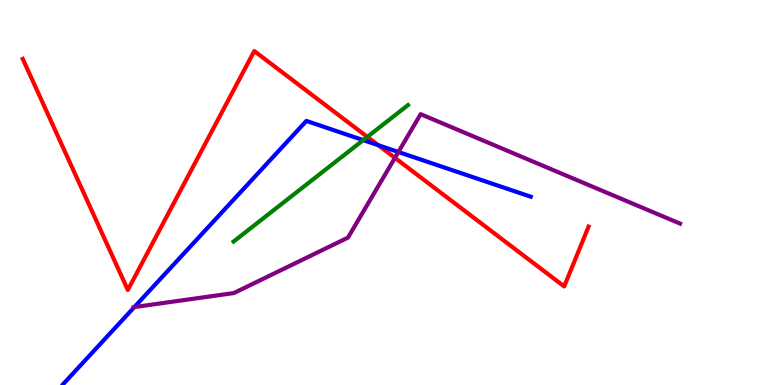[{'lines': ['blue', 'red'], 'intersections': [{'x': 4.88, 'y': 6.23}]}, {'lines': ['green', 'red'], 'intersections': [{'x': 4.74, 'y': 6.44}]}, {'lines': ['purple', 'red'], 'intersections': [{'x': 5.1, 'y': 5.9}]}, {'lines': ['blue', 'green'], 'intersections': [{'x': 4.69, 'y': 6.36}]}, {'lines': ['blue', 'purple'], 'intersections': [{'x': 1.73, 'y': 2.02}, {'x': 5.14, 'y': 6.05}]}, {'lines': ['green', 'purple'], 'intersections': []}]